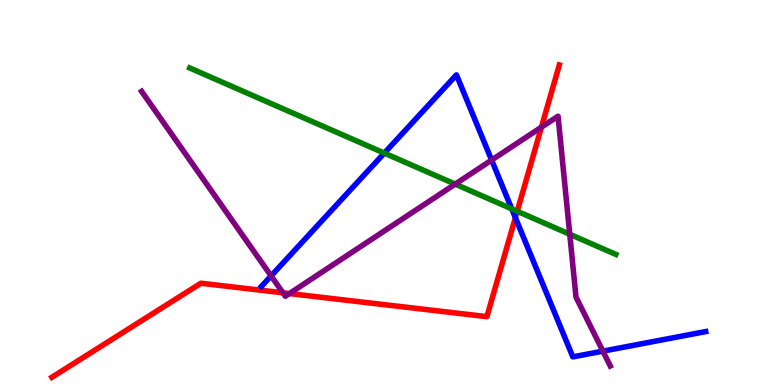[{'lines': ['blue', 'red'], 'intersections': [{'x': 6.65, 'y': 4.35}]}, {'lines': ['green', 'red'], 'intersections': [{'x': 6.67, 'y': 4.51}]}, {'lines': ['purple', 'red'], 'intersections': [{'x': 3.65, 'y': 2.39}, {'x': 3.73, 'y': 2.37}, {'x': 6.99, 'y': 6.7}]}, {'lines': ['blue', 'green'], 'intersections': [{'x': 4.96, 'y': 6.02}, {'x': 6.6, 'y': 4.57}]}, {'lines': ['blue', 'purple'], 'intersections': [{'x': 3.5, 'y': 2.83}, {'x': 6.34, 'y': 5.84}, {'x': 7.78, 'y': 0.879}]}, {'lines': ['green', 'purple'], 'intersections': [{'x': 5.87, 'y': 5.22}, {'x': 7.35, 'y': 3.92}]}]